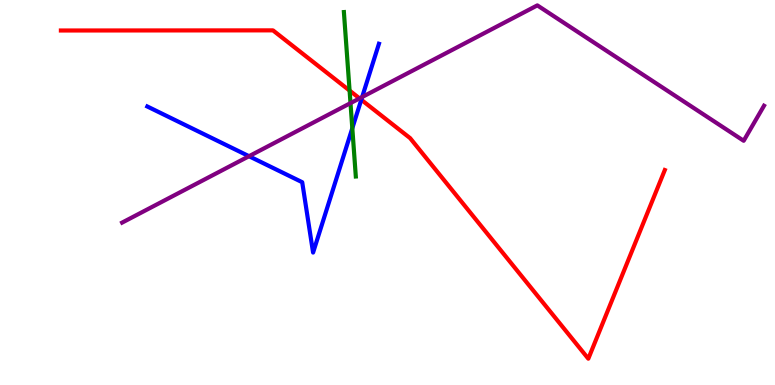[{'lines': ['blue', 'red'], 'intersections': [{'x': 4.66, 'y': 7.41}]}, {'lines': ['green', 'red'], 'intersections': [{'x': 4.51, 'y': 7.65}]}, {'lines': ['purple', 'red'], 'intersections': [{'x': 4.64, 'y': 7.44}]}, {'lines': ['blue', 'green'], 'intersections': [{'x': 4.55, 'y': 6.67}]}, {'lines': ['blue', 'purple'], 'intersections': [{'x': 3.21, 'y': 5.94}, {'x': 4.67, 'y': 7.48}]}, {'lines': ['green', 'purple'], 'intersections': [{'x': 4.52, 'y': 7.32}]}]